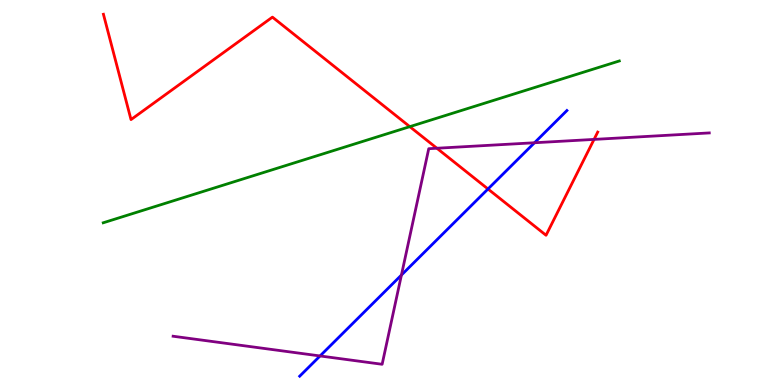[{'lines': ['blue', 'red'], 'intersections': [{'x': 6.3, 'y': 5.09}]}, {'lines': ['green', 'red'], 'intersections': [{'x': 5.29, 'y': 6.71}]}, {'lines': ['purple', 'red'], 'intersections': [{'x': 5.64, 'y': 6.15}, {'x': 7.67, 'y': 6.38}]}, {'lines': ['blue', 'green'], 'intersections': []}, {'lines': ['blue', 'purple'], 'intersections': [{'x': 4.13, 'y': 0.754}, {'x': 5.18, 'y': 2.86}, {'x': 6.9, 'y': 6.29}]}, {'lines': ['green', 'purple'], 'intersections': []}]